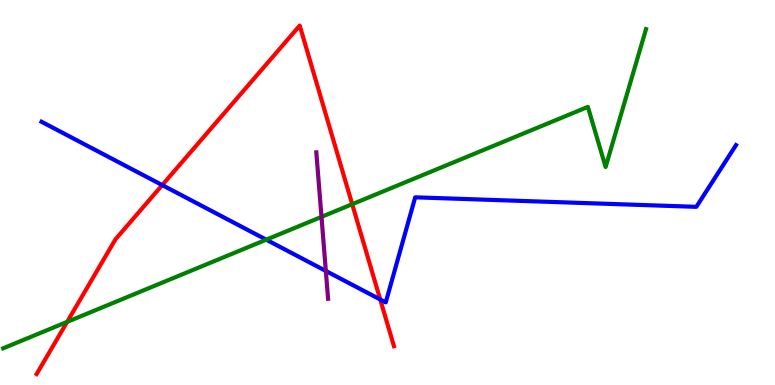[{'lines': ['blue', 'red'], 'intersections': [{'x': 2.09, 'y': 5.19}, {'x': 4.91, 'y': 2.22}]}, {'lines': ['green', 'red'], 'intersections': [{'x': 0.866, 'y': 1.64}, {'x': 4.54, 'y': 4.7}]}, {'lines': ['purple', 'red'], 'intersections': []}, {'lines': ['blue', 'green'], 'intersections': [{'x': 3.44, 'y': 3.77}]}, {'lines': ['blue', 'purple'], 'intersections': [{'x': 4.2, 'y': 2.96}]}, {'lines': ['green', 'purple'], 'intersections': [{'x': 4.15, 'y': 4.37}]}]